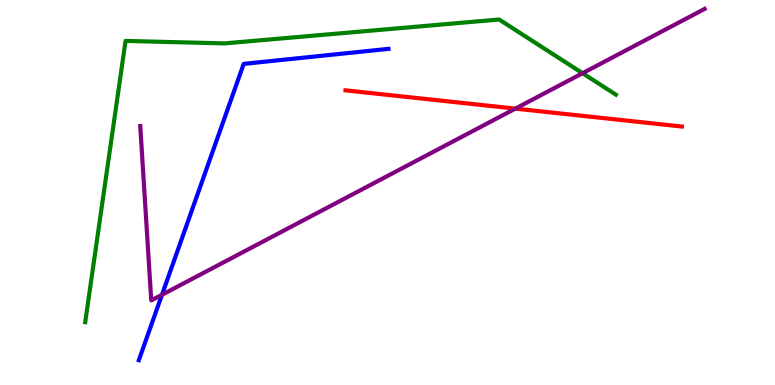[{'lines': ['blue', 'red'], 'intersections': []}, {'lines': ['green', 'red'], 'intersections': []}, {'lines': ['purple', 'red'], 'intersections': [{'x': 6.65, 'y': 7.18}]}, {'lines': ['blue', 'green'], 'intersections': []}, {'lines': ['blue', 'purple'], 'intersections': [{'x': 2.09, 'y': 2.34}]}, {'lines': ['green', 'purple'], 'intersections': [{'x': 7.52, 'y': 8.1}]}]